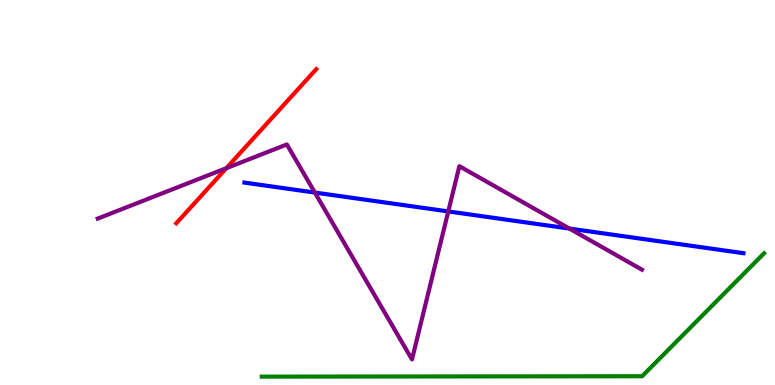[{'lines': ['blue', 'red'], 'intersections': []}, {'lines': ['green', 'red'], 'intersections': []}, {'lines': ['purple', 'red'], 'intersections': [{'x': 2.92, 'y': 5.63}]}, {'lines': ['blue', 'green'], 'intersections': []}, {'lines': ['blue', 'purple'], 'intersections': [{'x': 4.06, 'y': 5.0}, {'x': 5.78, 'y': 4.51}, {'x': 7.35, 'y': 4.06}]}, {'lines': ['green', 'purple'], 'intersections': []}]